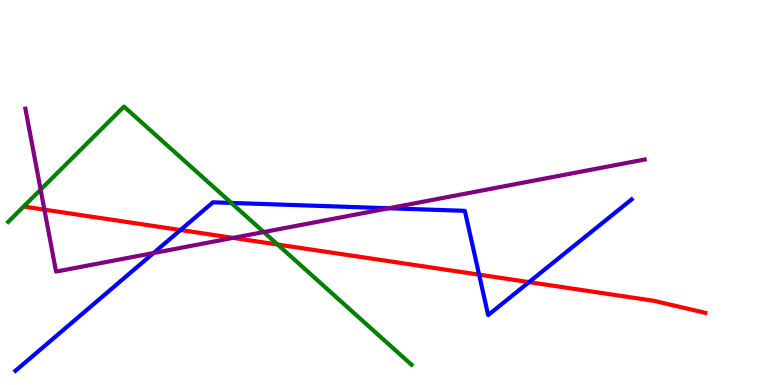[{'lines': ['blue', 'red'], 'intersections': [{'x': 2.33, 'y': 4.03}, {'x': 6.18, 'y': 2.87}, {'x': 6.83, 'y': 2.67}]}, {'lines': ['green', 'red'], 'intersections': [{'x': 3.58, 'y': 3.65}]}, {'lines': ['purple', 'red'], 'intersections': [{'x': 0.573, 'y': 4.55}, {'x': 3.01, 'y': 3.82}]}, {'lines': ['blue', 'green'], 'intersections': [{'x': 2.98, 'y': 4.73}]}, {'lines': ['blue', 'purple'], 'intersections': [{'x': 1.98, 'y': 3.43}, {'x': 5.02, 'y': 4.59}]}, {'lines': ['green', 'purple'], 'intersections': [{'x': 0.524, 'y': 5.07}, {'x': 3.4, 'y': 3.97}]}]